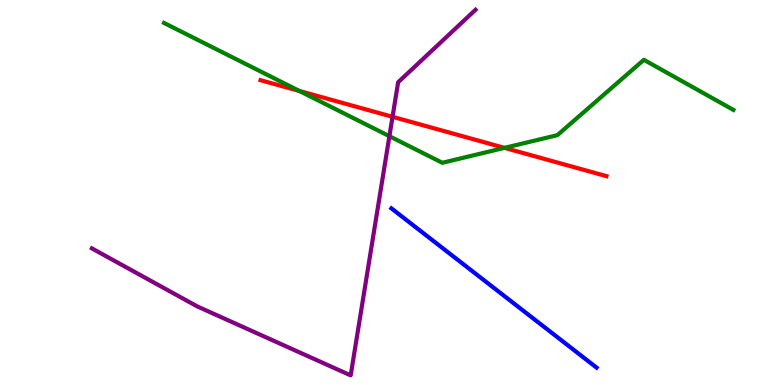[{'lines': ['blue', 'red'], 'intersections': []}, {'lines': ['green', 'red'], 'intersections': [{'x': 3.86, 'y': 7.64}, {'x': 6.51, 'y': 6.16}]}, {'lines': ['purple', 'red'], 'intersections': [{'x': 5.07, 'y': 6.97}]}, {'lines': ['blue', 'green'], 'intersections': []}, {'lines': ['blue', 'purple'], 'intersections': []}, {'lines': ['green', 'purple'], 'intersections': [{'x': 5.02, 'y': 6.46}]}]